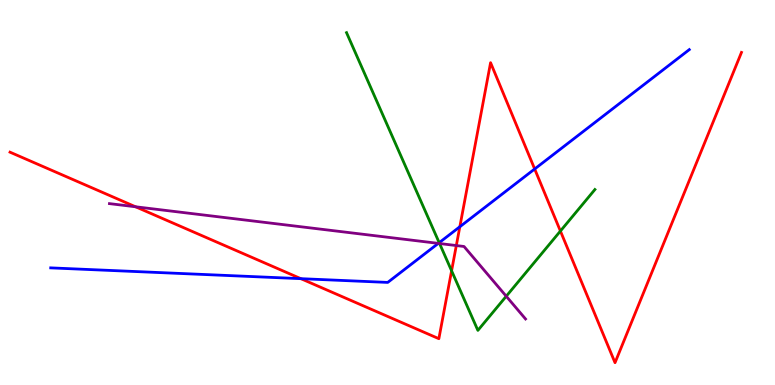[{'lines': ['blue', 'red'], 'intersections': [{'x': 3.88, 'y': 2.76}, {'x': 5.93, 'y': 4.11}, {'x': 6.9, 'y': 5.61}]}, {'lines': ['green', 'red'], 'intersections': [{'x': 5.83, 'y': 2.97}, {'x': 7.23, 'y': 4.0}]}, {'lines': ['purple', 'red'], 'intersections': [{'x': 1.75, 'y': 4.63}, {'x': 5.89, 'y': 3.62}]}, {'lines': ['blue', 'green'], 'intersections': [{'x': 5.67, 'y': 3.7}]}, {'lines': ['blue', 'purple'], 'intersections': [{'x': 5.66, 'y': 3.68}]}, {'lines': ['green', 'purple'], 'intersections': [{'x': 5.67, 'y': 3.67}, {'x': 6.53, 'y': 2.31}]}]